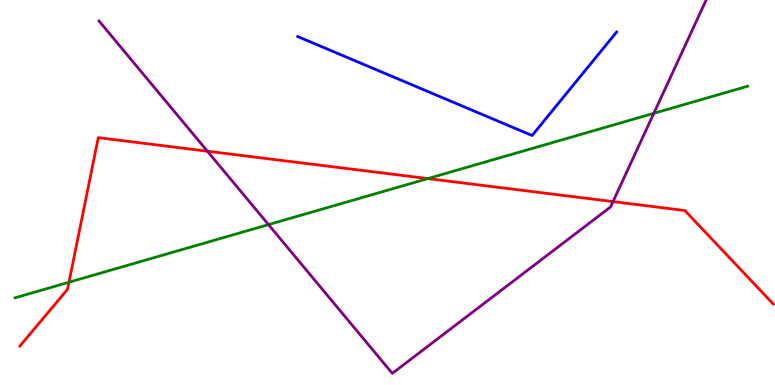[{'lines': ['blue', 'red'], 'intersections': []}, {'lines': ['green', 'red'], 'intersections': [{'x': 0.89, 'y': 2.67}, {'x': 5.52, 'y': 5.36}]}, {'lines': ['purple', 'red'], 'intersections': [{'x': 2.68, 'y': 6.07}, {'x': 7.91, 'y': 4.76}]}, {'lines': ['blue', 'green'], 'intersections': []}, {'lines': ['blue', 'purple'], 'intersections': []}, {'lines': ['green', 'purple'], 'intersections': [{'x': 3.46, 'y': 4.17}, {'x': 8.44, 'y': 7.06}]}]